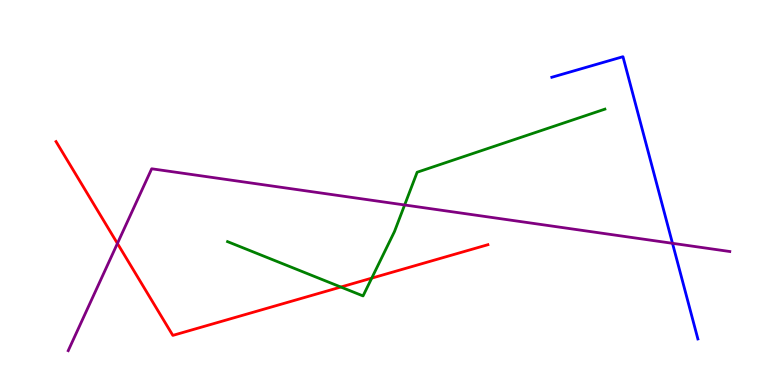[{'lines': ['blue', 'red'], 'intersections': []}, {'lines': ['green', 'red'], 'intersections': [{'x': 4.4, 'y': 2.54}, {'x': 4.8, 'y': 2.78}]}, {'lines': ['purple', 'red'], 'intersections': [{'x': 1.52, 'y': 3.68}]}, {'lines': ['blue', 'green'], 'intersections': []}, {'lines': ['blue', 'purple'], 'intersections': [{'x': 8.68, 'y': 3.68}]}, {'lines': ['green', 'purple'], 'intersections': [{'x': 5.22, 'y': 4.68}]}]